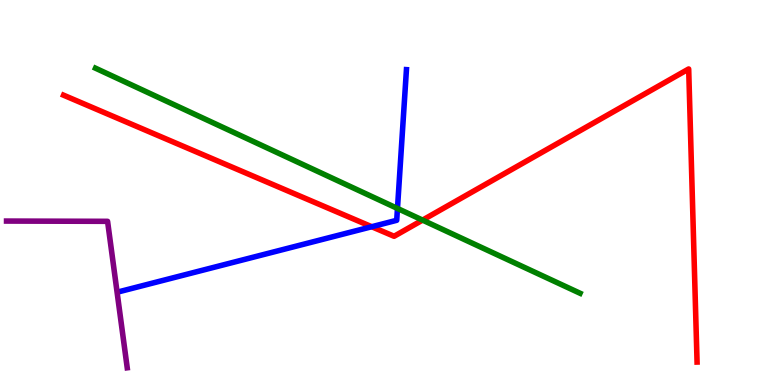[{'lines': ['blue', 'red'], 'intersections': [{'x': 4.8, 'y': 4.11}]}, {'lines': ['green', 'red'], 'intersections': [{'x': 5.45, 'y': 4.28}]}, {'lines': ['purple', 'red'], 'intersections': []}, {'lines': ['blue', 'green'], 'intersections': [{'x': 5.13, 'y': 4.59}]}, {'lines': ['blue', 'purple'], 'intersections': []}, {'lines': ['green', 'purple'], 'intersections': []}]